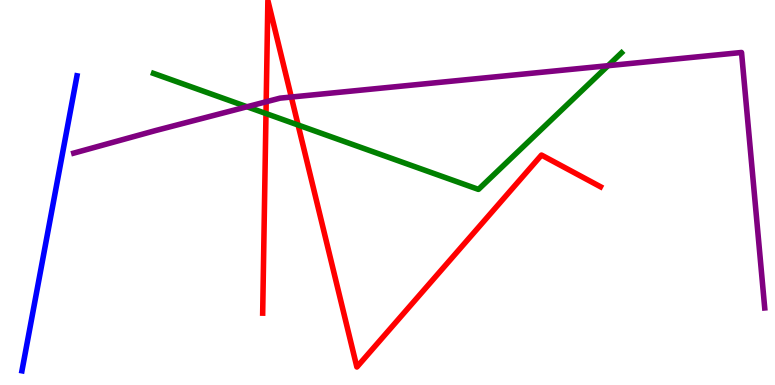[{'lines': ['blue', 'red'], 'intersections': []}, {'lines': ['green', 'red'], 'intersections': [{'x': 3.43, 'y': 7.05}, {'x': 3.85, 'y': 6.75}]}, {'lines': ['purple', 'red'], 'intersections': [{'x': 3.43, 'y': 7.36}, {'x': 3.76, 'y': 7.48}]}, {'lines': ['blue', 'green'], 'intersections': []}, {'lines': ['blue', 'purple'], 'intersections': []}, {'lines': ['green', 'purple'], 'intersections': [{'x': 3.19, 'y': 7.23}, {'x': 7.85, 'y': 8.29}]}]